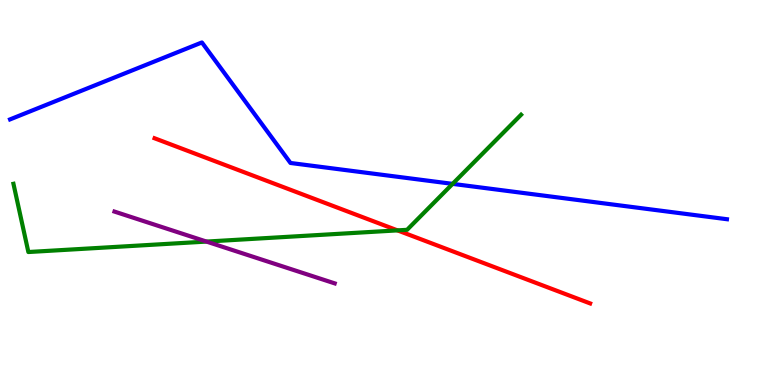[{'lines': ['blue', 'red'], 'intersections': []}, {'lines': ['green', 'red'], 'intersections': [{'x': 5.13, 'y': 4.02}]}, {'lines': ['purple', 'red'], 'intersections': []}, {'lines': ['blue', 'green'], 'intersections': [{'x': 5.84, 'y': 5.22}]}, {'lines': ['blue', 'purple'], 'intersections': []}, {'lines': ['green', 'purple'], 'intersections': [{'x': 2.66, 'y': 3.73}]}]